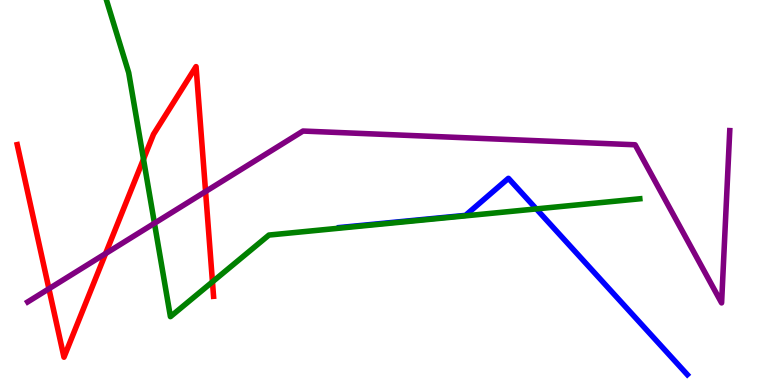[{'lines': ['blue', 'red'], 'intersections': []}, {'lines': ['green', 'red'], 'intersections': [{'x': 1.85, 'y': 5.86}, {'x': 2.74, 'y': 2.68}]}, {'lines': ['purple', 'red'], 'intersections': [{'x': 0.631, 'y': 2.5}, {'x': 1.36, 'y': 3.41}, {'x': 2.65, 'y': 5.03}]}, {'lines': ['blue', 'green'], 'intersections': [{'x': 6.92, 'y': 4.57}]}, {'lines': ['blue', 'purple'], 'intersections': []}, {'lines': ['green', 'purple'], 'intersections': [{'x': 1.99, 'y': 4.2}]}]